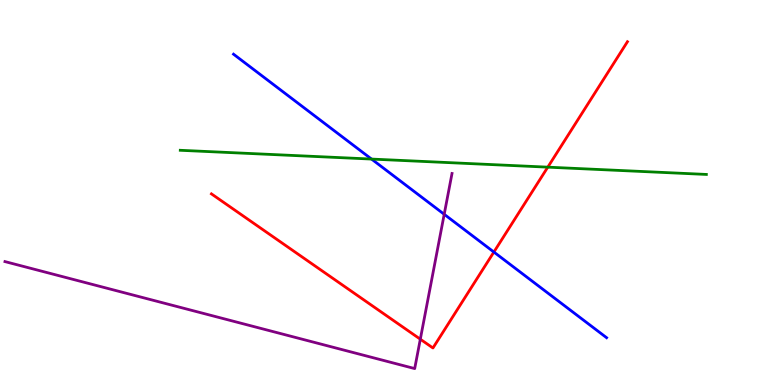[{'lines': ['blue', 'red'], 'intersections': [{'x': 6.37, 'y': 3.45}]}, {'lines': ['green', 'red'], 'intersections': [{'x': 7.07, 'y': 5.66}]}, {'lines': ['purple', 'red'], 'intersections': [{'x': 5.42, 'y': 1.19}]}, {'lines': ['blue', 'green'], 'intersections': [{'x': 4.79, 'y': 5.87}]}, {'lines': ['blue', 'purple'], 'intersections': [{'x': 5.73, 'y': 4.43}]}, {'lines': ['green', 'purple'], 'intersections': []}]